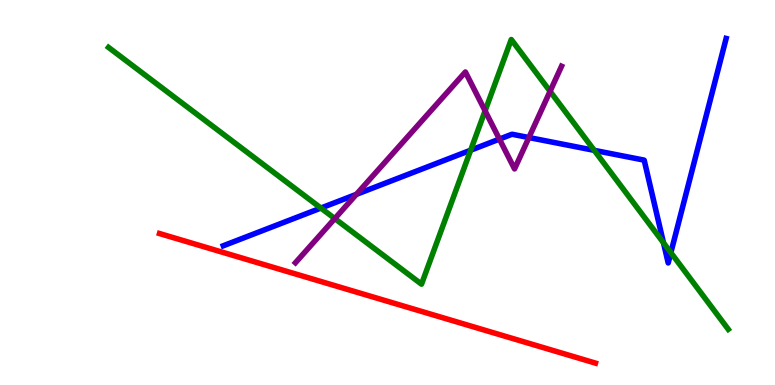[{'lines': ['blue', 'red'], 'intersections': []}, {'lines': ['green', 'red'], 'intersections': []}, {'lines': ['purple', 'red'], 'intersections': []}, {'lines': ['blue', 'green'], 'intersections': [{'x': 4.14, 'y': 4.6}, {'x': 6.07, 'y': 6.1}, {'x': 7.67, 'y': 6.09}, {'x': 8.56, 'y': 3.69}, {'x': 8.66, 'y': 3.44}]}, {'lines': ['blue', 'purple'], 'intersections': [{'x': 4.6, 'y': 4.95}, {'x': 6.44, 'y': 6.39}, {'x': 6.82, 'y': 6.43}]}, {'lines': ['green', 'purple'], 'intersections': [{'x': 4.32, 'y': 4.32}, {'x': 6.26, 'y': 7.12}, {'x': 7.1, 'y': 7.63}]}]